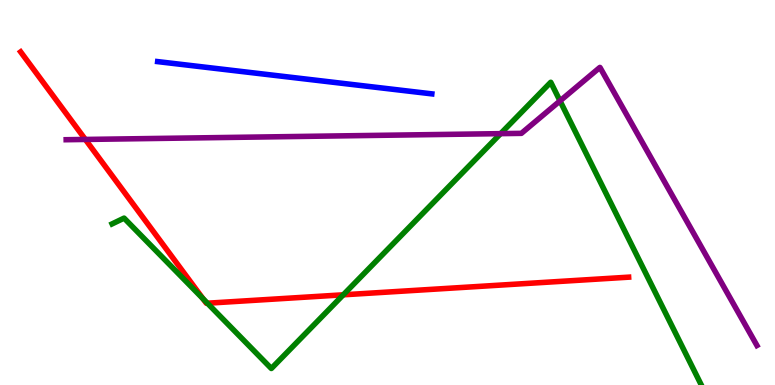[{'lines': ['blue', 'red'], 'intersections': []}, {'lines': ['green', 'red'], 'intersections': [{'x': 2.62, 'y': 2.24}, {'x': 2.68, 'y': 2.12}, {'x': 4.43, 'y': 2.34}]}, {'lines': ['purple', 'red'], 'intersections': [{'x': 1.1, 'y': 6.38}]}, {'lines': ['blue', 'green'], 'intersections': []}, {'lines': ['blue', 'purple'], 'intersections': []}, {'lines': ['green', 'purple'], 'intersections': [{'x': 6.46, 'y': 6.53}, {'x': 7.23, 'y': 7.38}]}]